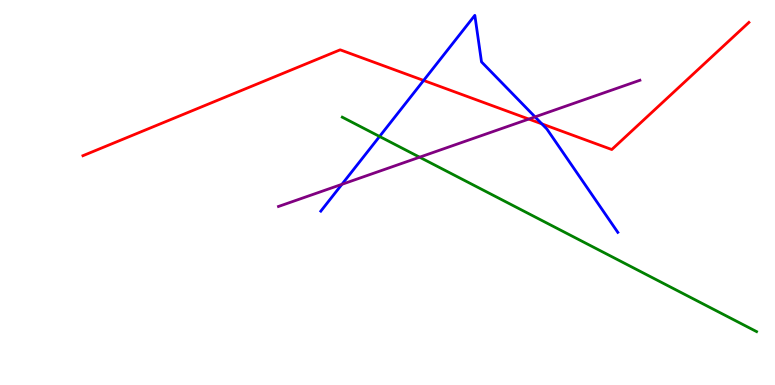[{'lines': ['blue', 'red'], 'intersections': [{'x': 5.47, 'y': 7.91}, {'x': 6.99, 'y': 6.78}]}, {'lines': ['green', 'red'], 'intersections': []}, {'lines': ['purple', 'red'], 'intersections': [{'x': 6.82, 'y': 6.91}]}, {'lines': ['blue', 'green'], 'intersections': [{'x': 4.9, 'y': 6.46}]}, {'lines': ['blue', 'purple'], 'intersections': [{'x': 4.41, 'y': 5.21}, {'x': 6.9, 'y': 6.96}]}, {'lines': ['green', 'purple'], 'intersections': [{'x': 5.41, 'y': 5.92}]}]